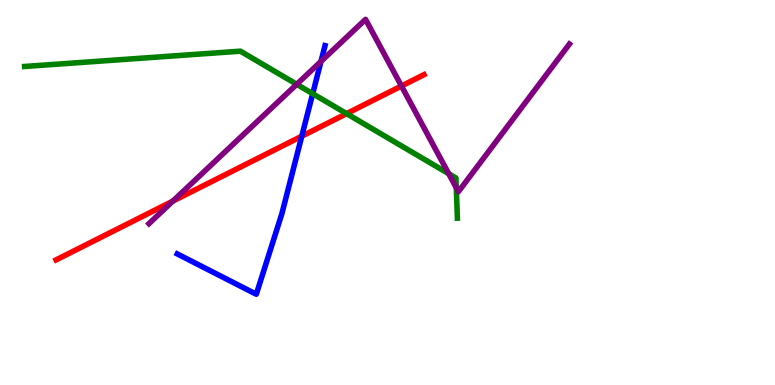[{'lines': ['blue', 'red'], 'intersections': [{'x': 3.89, 'y': 6.46}]}, {'lines': ['green', 'red'], 'intersections': [{'x': 4.47, 'y': 7.05}]}, {'lines': ['purple', 'red'], 'intersections': [{'x': 2.23, 'y': 4.78}, {'x': 5.18, 'y': 7.77}]}, {'lines': ['blue', 'green'], 'intersections': [{'x': 4.03, 'y': 7.57}]}, {'lines': ['blue', 'purple'], 'intersections': [{'x': 4.14, 'y': 8.4}]}, {'lines': ['green', 'purple'], 'intersections': [{'x': 3.83, 'y': 7.81}, {'x': 5.79, 'y': 5.49}, {'x': 5.89, 'y': 5.12}]}]